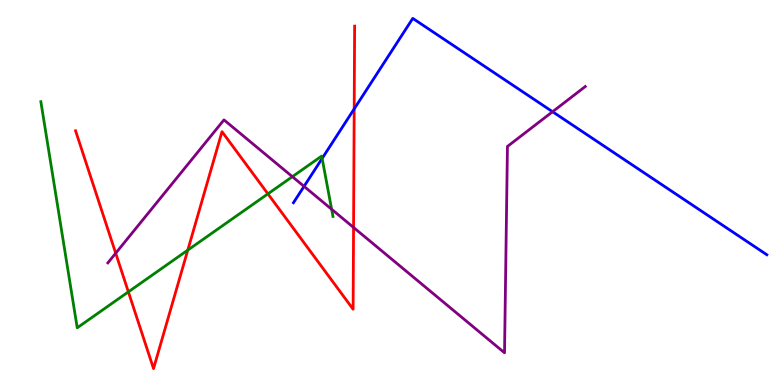[{'lines': ['blue', 'red'], 'intersections': [{'x': 4.57, 'y': 7.17}]}, {'lines': ['green', 'red'], 'intersections': [{'x': 1.66, 'y': 2.42}, {'x': 2.42, 'y': 3.5}, {'x': 3.46, 'y': 4.96}]}, {'lines': ['purple', 'red'], 'intersections': [{'x': 1.49, 'y': 3.42}, {'x': 4.56, 'y': 4.09}]}, {'lines': ['blue', 'green'], 'intersections': [{'x': 4.16, 'y': 5.89}]}, {'lines': ['blue', 'purple'], 'intersections': [{'x': 3.92, 'y': 5.16}, {'x': 7.13, 'y': 7.1}]}, {'lines': ['green', 'purple'], 'intersections': [{'x': 3.77, 'y': 5.41}, {'x': 4.28, 'y': 4.56}]}]